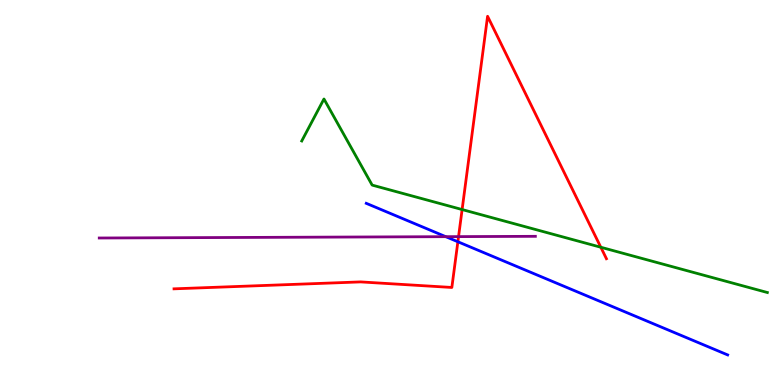[{'lines': ['blue', 'red'], 'intersections': [{'x': 5.91, 'y': 3.72}]}, {'lines': ['green', 'red'], 'intersections': [{'x': 5.96, 'y': 4.56}, {'x': 7.75, 'y': 3.58}]}, {'lines': ['purple', 'red'], 'intersections': [{'x': 5.92, 'y': 3.85}]}, {'lines': ['blue', 'green'], 'intersections': []}, {'lines': ['blue', 'purple'], 'intersections': [{'x': 5.75, 'y': 3.85}]}, {'lines': ['green', 'purple'], 'intersections': []}]